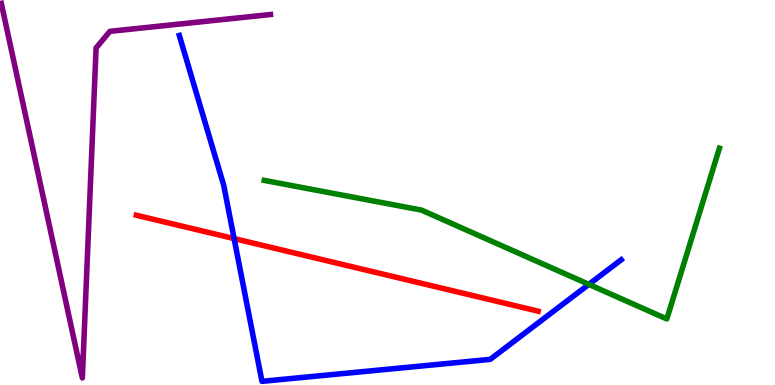[{'lines': ['blue', 'red'], 'intersections': [{'x': 3.02, 'y': 3.8}]}, {'lines': ['green', 'red'], 'intersections': []}, {'lines': ['purple', 'red'], 'intersections': []}, {'lines': ['blue', 'green'], 'intersections': [{'x': 7.6, 'y': 2.61}]}, {'lines': ['blue', 'purple'], 'intersections': []}, {'lines': ['green', 'purple'], 'intersections': []}]